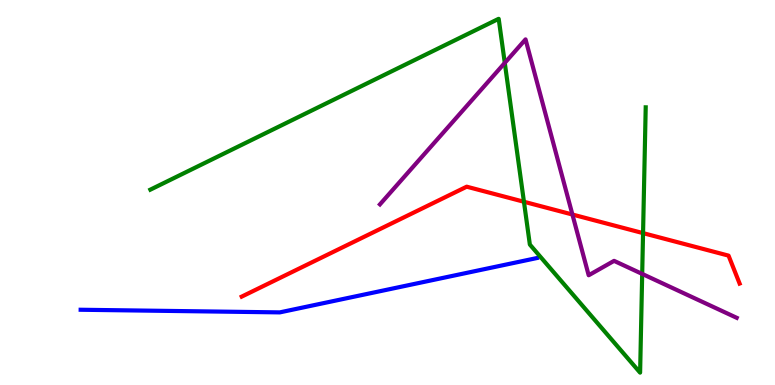[{'lines': ['blue', 'red'], 'intersections': []}, {'lines': ['green', 'red'], 'intersections': [{'x': 6.76, 'y': 4.76}, {'x': 8.3, 'y': 3.94}]}, {'lines': ['purple', 'red'], 'intersections': [{'x': 7.39, 'y': 4.43}]}, {'lines': ['blue', 'green'], 'intersections': []}, {'lines': ['blue', 'purple'], 'intersections': []}, {'lines': ['green', 'purple'], 'intersections': [{'x': 6.51, 'y': 8.37}, {'x': 8.29, 'y': 2.89}]}]